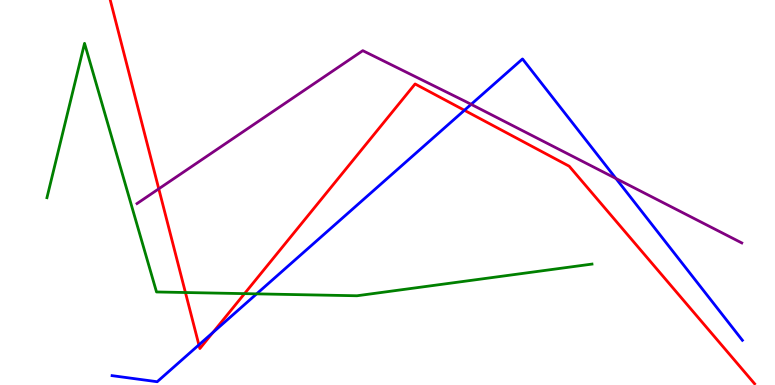[{'lines': ['blue', 'red'], 'intersections': [{'x': 2.57, 'y': 1.04}, {'x': 2.75, 'y': 1.36}, {'x': 5.99, 'y': 7.14}]}, {'lines': ['green', 'red'], 'intersections': [{'x': 2.39, 'y': 2.4}, {'x': 3.16, 'y': 2.37}]}, {'lines': ['purple', 'red'], 'intersections': [{'x': 2.05, 'y': 5.1}]}, {'lines': ['blue', 'green'], 'intersections': [{'x': 3.31, 'y': 2.37}]}, {'lines': ['blue', 'purple'], 'intersections': [{'x': 6.08, 'y': 7.29}, {'x': 7.95, 'y': 5.36}]}, {'lines': ['green', 'purple'], 'intersections': []}]